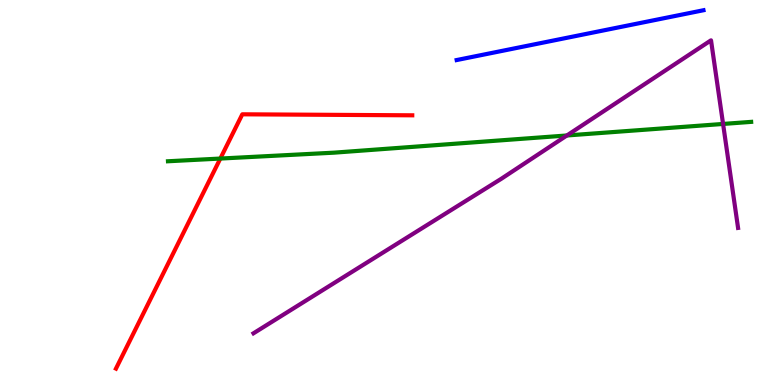[{'lines': ['blue', 'red'], 'intersections': []}, {'lines': ['green', 'red'], 'intersections': [{'x': 2.84, 'y': 5.88}]}, {'lines': ['purple', 'red'], 'intersections': []}, {'lines': ['blue', 'green'], 'intersections': []}, {'lines': ['blue', 'purple'], 'intersections': []}, {'lines': ['green', 'purple'], 'intersections': [{'x': 7.31, 'y': 6.48}, {'x': 9.33, 'y': 6.78}]}]